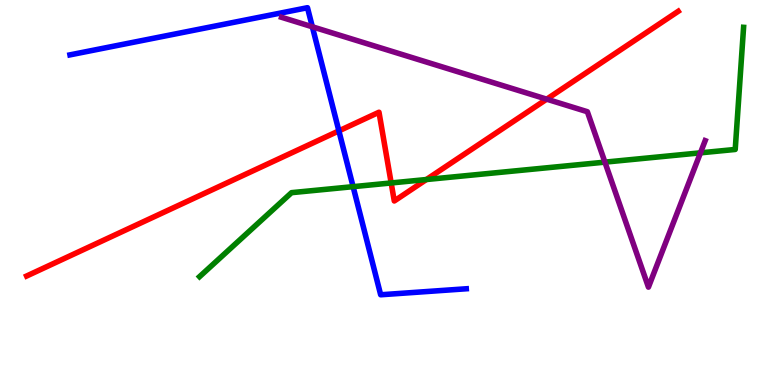[{'lines': ['blue', 'red'], 'intersections': [{'x': 4.37, 'y': 6.6}]}, {'lines': ['green', 'red'], 'intersections': [{'x': 5.05, 'y': 5.25}, {'x': 5.5, 'y': 5.34}]}, {'lines': ['purple', 'red'], 'intersections': [{'x': 7.05, 'y': 7.42}]}, {'lines': ['blue', 'green'], 'intersections': [{'x': 4.56, 'y': 5.15}]}, {'lines': ['blue', 'purple'], 'intersections': [{'x': 4.03, 'y': 9.3}]}, {'lines': ['green', 'purple'], 'intersections': [{'x': 7.81, 'y': 5.79}, {'x': 9.04, 'y': 6.03}]}]